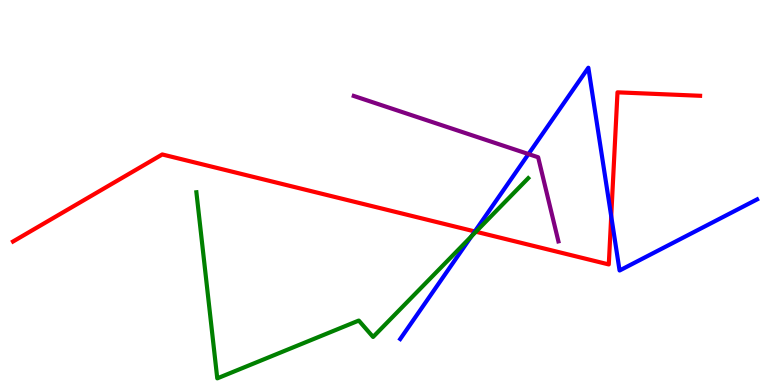[{'lines': ['blue', 'red'], 'intersections': [{'x': 6.13, 'y': 3.99}, {'x': 7.89, 'y': 4.38}]}, {'lines': ['green', 'red'], 'intersections': [{'x': 6.14, 'y': 3.98}]}, {'lines': ['purple', 'red'], 'intersections': []}, {'lines': ['blue', 'green'], 'intersections': [{'x': 6.08, 'y': 3.86}]}, {'lines': ['blue', 'purple'], 'intersections': [{'x': 6.82, 'y': 6.0}]}, {'lines': ['green', 'purple'], 'intersections': []}]